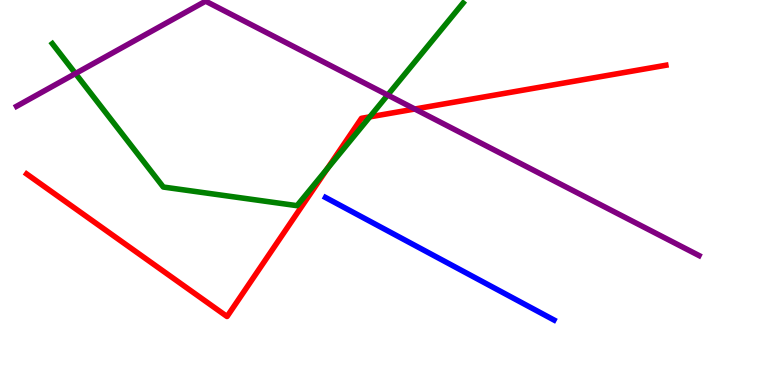[{'lines': ['blue', 'red'], 'intersections': []}, {'lines': ['green', 'red'], 'intersections': [{'x': 4.22, 'y': 5.62}, {'x': 4.77, 'y': 6.96}]}, {'lines': ['purple', 'red'], 'intersections': [{'x': 5.35, 'y': 7.17}]}, {'lines': ['blue', 'green'], 'intersections': []}, {'lines': ['blue', 'purple'], 'intersections': []}, {'lines': ['green', 'purple'], 'intersections': [{'x': 0.974, 'y': 8.09}, {'x': 5.0, 'y': 7.53}]}]